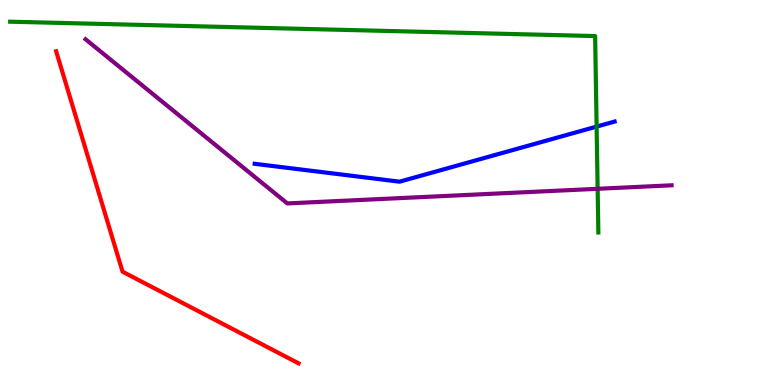[{'lines': ['blue', 'red'], 'intersections': []}, {'lines': ['green', 'red'], 'intersections': []}, {'lines': ['purple', 'red'], 'intersections': []}, {'lines': ['blue', 'green'], 'intersections': [{'x': 7.7, 'y': 6.71}]}, {'lines': ['blue', 'purple'], 'intersections': []}, {'lines': ['green', 'purple'], 'intersections': [{'x': 7.71, 'y': 5.1}]}]